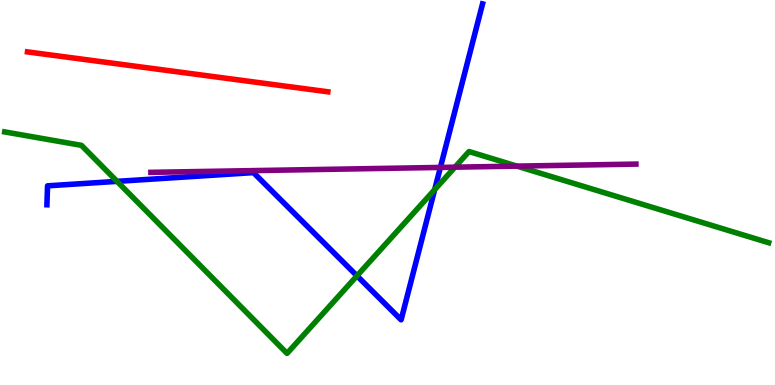[{'lines': ['blue', 'red'], 'intersections': []}, {'lines': ['green', 'red'], 'intersections': []}, {'lines': ['purple', 'red'], 'intersections': []}, {'lines': ['blue', 'green'], 'intersections': [{'x': 1.51, 'y': 5.29}, {'x': 4.61, 'y': 2.84}, {'x': 5.61, 'y': 5.07}]}, {'lines': ['blue', 'purple'], 'intersections': [{'x': 5.68, 'y': 5.65}]}, {'lines': ['green', 'purple'], 'intersections': [{'x': 5.87, 'y': 5.66}, {'x': 6.67, 'y': 5.69}]}]